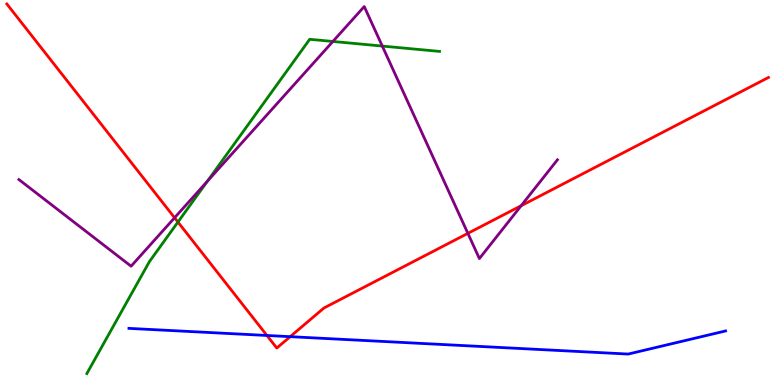[{'lines': ['blue', 'red'], 'intersections': [{'x': 3.44, 'y': 1.29}, {'x': 3.74, 'y': 1.26}]}, {'lines': ['green', 'red'], 'intersections': [{'x': 2.3, 'y': 4.23}]}, {'lines': ['purple', 'red'], 'intersections': [{'x': 2.25, 'y': 4.34}, {'x': 6.04, 'y': 3.94}, {'x': 6.72, 'y': 4.66}]}, {'lines': ['blue', 'green'], 'intersections': []}, {'lines': ['blue', 'purple'], 'intersections': []}, {'lines': ['green', 'purple'], 'intersections': [{'x': 2.68, 'y': 5.29}, {'x': 4.3, 'y': 8.92}, {'x': 4.93, 'y': 8.8}]}]